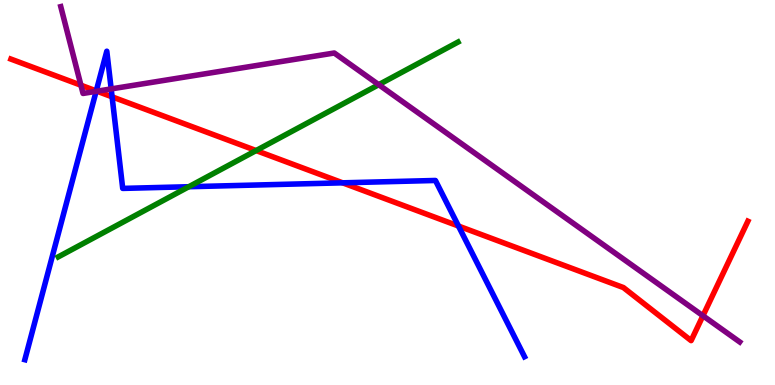[{'lines': ['blue', 'red'], 'intersections': [{'x': 1.24, 'y': 7.64}, {'x': 1.45, 'y': 7.48}, {'x': 4.42, 'y': 5.25}, {'x': 5.92, 'y': 4.13}]}, {'lines': ['green', 'red'], 'intersections': [{'x': 3.3, 'y': 6.09}]}, {'lines': ['purple', 'red'], 'intersections': [{'x': 1.04, 'y': 7.79}, {'x': 1.25, 'y': 7.63}, {'x': 9.07, 'y': 1.8}]}, {'lines': ['blue', 'green'], 'intersections': [{'x': 2.44, 'y': 5.15}]}, {'lines': ['blue', 'purple'], 'intersections': [{'x': 1.24, 'y': 7.63}, {'x': 1.43, 'y': 7.69}]}, {'lines': ['green', 'purple'], 'intersections': [{'x': 4.89, 'y': 7.8}]}]